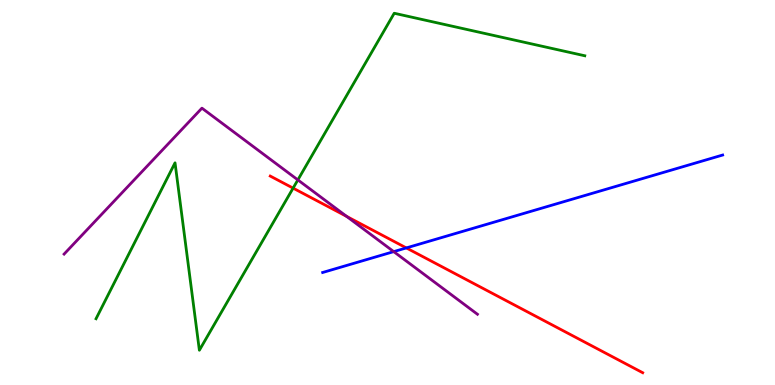[{'lines': ['blue', 'red'], 'intersections': [{'x': 5.24, 'y': 3.56}]}, {'lines': ['green', 'red'], 'intersections': [{'x': 3.78, 'y': 5.11}]}, {'lines': ['purple', 'red'], 'intersections': [{'x': 4.47, 'y': 4.38}]}, {'lines': ['blue', 'green'], 'intersections': []}, {'lines': ['blue', 'purple'], 'intersections': [{'x': 5.08, 'y': 3.46}]}, {'lines': ['green', 'purple'], 'intersections': [{'x': 3.84, 'y': 5.33}]}]